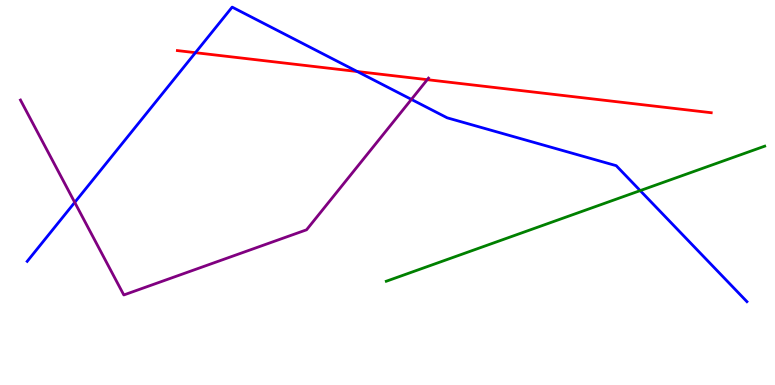[{'lines': ['blue', 'red'], 'intersections': [{'x': 2.52, 'y': 8.63}, {'x': 4.61, 'y': 8.14}]}, {'lines': ['green', 'red'], 'intersections': []}, {'lines': ['purple', 'red'], 'intersections': [{'x': 5.51, 'y': 7.93}]}, {'lines': ['blue', 'green'], 'intersections': [{'x': 8.26, 'y': 5.05}]}, {'lines': ['blue', 'purple'], 'intersections': [{'x': 0.964, 'y': 4.74}, {'x': 5.31, 'y': 7.42}]}, {'lines': ['green', 'purple'], 'intersections': []}]